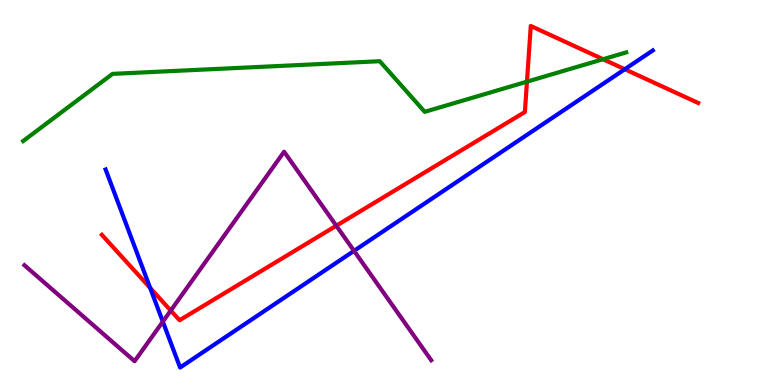[{'lines': ['blue', 'red'], 'intersections': [{'x': 1.94, 'y': 2.52}, {'x': 8.06, 'y': 8.2}]}, {'lines': ['green', 'red'], 'intersections': [{'x': 6.8, 'y': 7.88}, {'x': 7.78, 'y': 8.46}]}, {'lines': ['purple', 'red'], 'intersections': [{'x': 2.2, 'y': 1.93}, {'x': 4.34, 'y': 4.14}]}, {'lines': ['blue', 'green'], 'intersections': []}, {'lines': ['blue', 'purple'], 'intersections': [{'x': 2.1, 'y': 1.65}, {'x': 4.57, 'y': 3.48}]}, {'lines': ['green', 'purple'], 'intersections': []}]